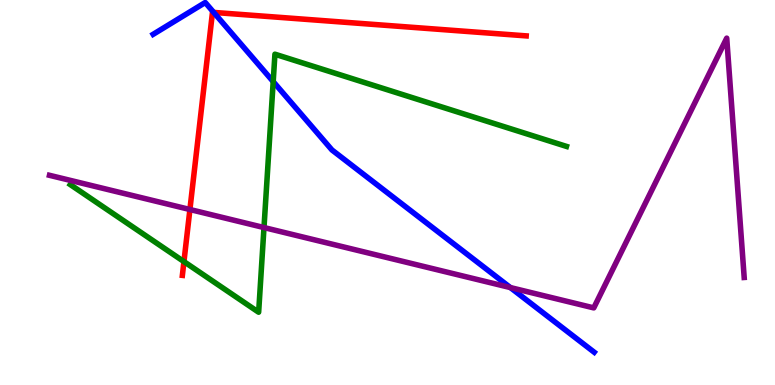[{'lines': ['blue', 'red'], 'intersections': [{'x': 2.76, 'y': 9.68}]}, {'lines': ['green', 'red'], 'intersections': [{'x': 2.37, 'y': 3.2}]}, {'lines': ['purple', 'red'], 'intersections': [{'x': 2.45, 'y': 4.56}]}, {'lines': ['blue', 'green'], 'intersections': [{'x': 3.53, 'y': 7.88}]}, {'lines': ['blue', 'purple'], 'intersections': [{'x': 6.59, 'y': 2.53}]}, {'lines': ['green', 'purple'], 'intersections': [{'x': 3.41, 'y': 4.09}]}]